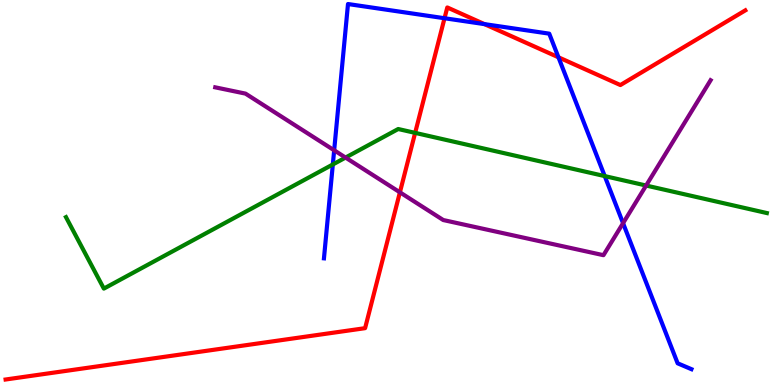[{'lines': ['blue', 'red'], 'intersections': [{'x': 5.74, 'y': 9.53}, {'x': 6.25, 'y': 9.37}, {'x': 7.21, 'y': 8.51}]}, {'lines': ['green', 'red'], 'intersections': [{'x': 5.36, 'y': 6.55}]}, {'lines': ['purple', 'red'], 'intersections': [{'x': 5.16, 'y': 5.0}]}, {'lines': ['blue', 'green'], 'intersections': [{'x': 4.29, 'y': 5.73}, {'x': 7.8, 'y': 5.43}]}, {'lines': ['blue', 'purple'], 'intersections': [{'x': 4.31, 'y': 6.1}, {'x': 8.04, 'y': 4.2}]}, {'lines': ['green', 'purple'], 'intersections': [{'x': 4.46, 'y': 5.91}, {'x': 8.34, 'y': 5.18}]}]